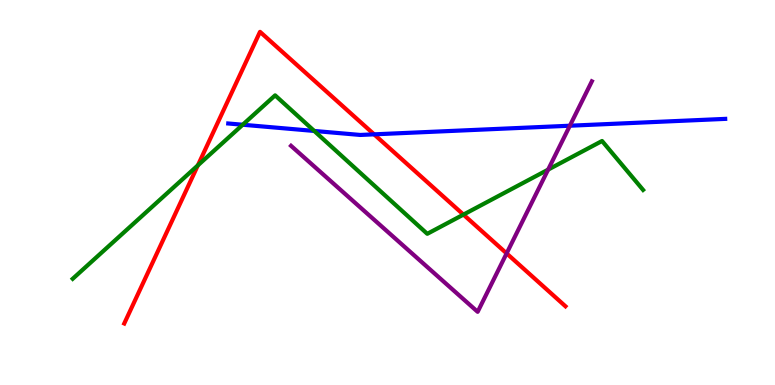[{'lines': ['blue', 'red'], 'intersections': [{'x': 4.83, 'y': 6.51}]}, {'lines': ['green', 'red'], 'intersections': [{'x': 2.55, 'y': 5.7}, {'x': 5.98, 'y': 4.43}]}, {'lines': ['purple', 'red'], 'intersections': [{'x': 6.54, 'y': 3.42}]}, {'lines': ['blue', 'green'], 'intersections': [{'x': 3.13, 'y': 6.76}, {'x': 4.05, 'y': 6.6}]}, {'lines': ['blue', 'purple'], 'intersections': [{'x': 7.35, 'y': 6.73}]}, {'lines': ['green', 'purple'], 'intersections': [{'x': 7.07, 'y': 5.59}]}]